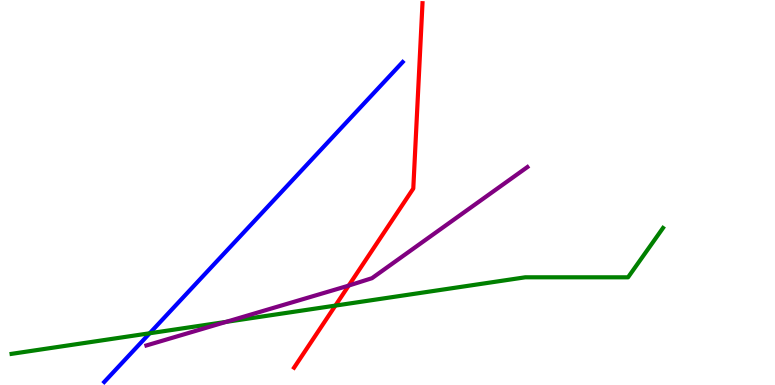[{'lines': ['blue', 'red'], 'intersections': []}, {'lines': ['green', 'red'], 'intersections': [{'x': 4.33, 'y': 2.06}]}, {'lines': ['purple', 'red'], 'intersections': [{'x': 4.5, 'y': 2.58}]}, {'lines': ['blue', 'green'], 'intersections': [{'x': 1.93, 'y': 1.34}]}, {'lines': ['blue', 'purple'], 'intersections': []}, {'lines': ['green', 'purple'], 'intersections': [{'x': 2.92, 'y': 1.64}]}]